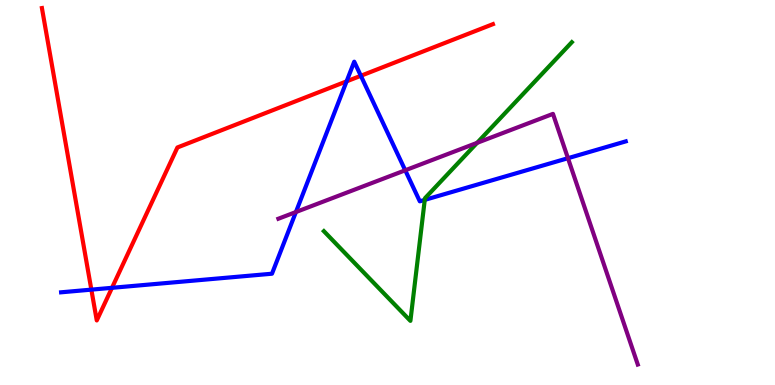[{'lines': ['blue', 'red'], 'intersections': [{'x': 1.18, 'y': 2.48}, {'x': 1.45, 'y': 2.52}, {'x': 4.47, 'y': 7.89}, {'x': 4.66, 'y': 8.03}]}, {'lines': ['green', 'red'], 'intersections': []}, {'lines': ['purple', 'red'], 'intersections': []}, {'lines': ['blue', 'green'], 'intersections': [{'x': 5.48, 'y': 4.81}]}, {'lines': ['blue', 'purple'], 'intersections': [{'x': 3.82, 'y': 4.49}, {'x': 5.23, 'y': 5.58}, {'x': 7.33, 'y': 5.89}]}, {'lines': ['green', 'purple'], 'intersections': [{'x': 6.16, 'y': 6.29}]}]